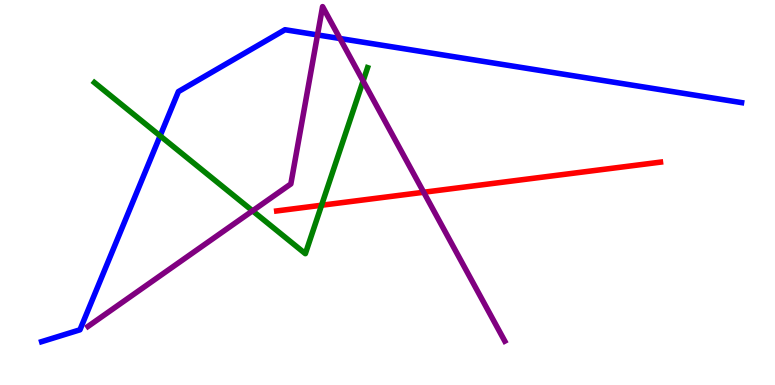[{'lines': ['blue', 'red'], 'intersections': []}, {'lines': ['green', 'red'], 'intersections': [{'x': 4.15, 'y': 4.67}]}, {'lines': ['purple', 'red'], 'intersections': [{'x': 5.47, 'y': 5.01}]}, {'lines': ['blue', 'green'], 'intersections': [{'x': 2.07, 'y': 6.47}]}, {'lines': ['blue', 'purple'], 'intersections': [{'x': 4.1, 'y': 9.09}, {'x': 4.39, 'y': 9.0}]}, {'lines': ['green', 'purple'], 'intersections': [{'x': 3.26, 'y': 4.52}, {'x': 4.69, 'y': 7.9}]}]